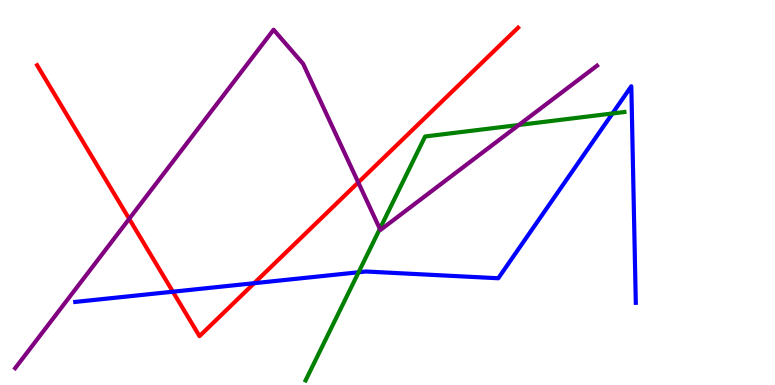[{'lines': ['blue', 'red'], 'intersections': [{'x': 2.23, 'y': 2.42}, {'x': 3.28, 'y': 2.64}]}, {'lines': ['green', 'red'], 'intersections': []}, {'lines': ['purple', 'red'], 'intersections': [{'x': 1.67, 'y': 4.32}, {'x': 4.62, 'y': 5.26}]}, {'lines': ['blue', 'green'], 'intersections': [{'x': 4.63, 'y': 2.93}, {'x': 7.9, 'y': 7.05}]}, {'lines': ['blue', 'purple'], 'intersections': []}, {'lines': ['green', 'purple'], 'intersections': [{'x': 4.9, 'y': 4.06}, {'x': 6.69, 'y': 6.75}]}]